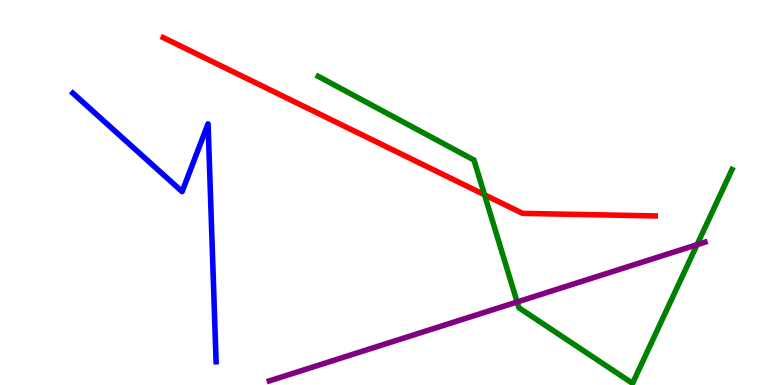[{'lines': ['blue', 'red'], 'intersections': []}, {'lines': ['green', 'red'], 'intersections': [{'x': 6.25, 'y': 4.94}]}, {'lines': ['purple', 'red'], 'intersections': []}, {'lines': ['blue', 'green'], 'intersections': []}, {'lines': ['blue', 'purple'], 'intersections': []}, {'lines': ['green', 'purple'], 'intersections': [{'x': 6.67, 'y': 2.16}, {'x': 8.99, 'y': 3.64}]}]